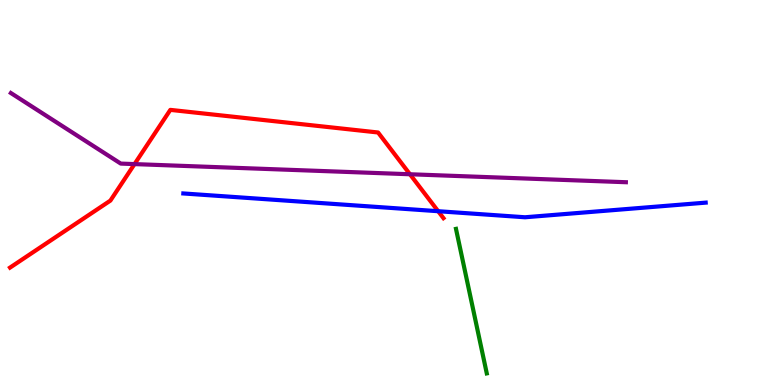[{'lines': ['blue', 'red'], 'intersections': [{'x': 5.65, 'y': 4.51}]}, {'lines': ['green', 'red'], 'intersections': []}, {'lines': ['purple', 'red'], 'intersections': [{'x': 1.74, 'y': 5.74}, {'x': 5.29, 'y': 5.47}]}, {'lines': ['blue', 'green'], 'intersections': []}, {'lines': ['blue', 'purple'], 'intersections': []}, {'lines': ['green', 'purple'], 'intersections': []}]